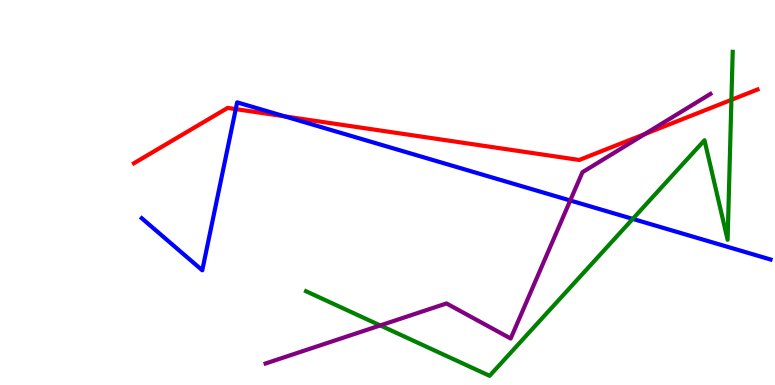[{'lines': ['blue', 'red'], 'intersections': [{'x': 3.04, 'y': 7.17}, {'x': 3.67, 'y': 6.98}]}, {'lines': ['green', 'red'], 'intersections': [{'x': 9.44, 'y': 7.41}]}, {'lines': ['purple', 'red'], 'intersections': [{'x': 8.32, 'y': 6.52}]}, {'lines': ['blue', 'green'], 'intersections': [{'x': 8.16, 'y': 4.31}]}, {'lines': ['blue', 'purple'], 'intersections': [{'x': 7.36, 'y': 4.79}]}, {'lines': ['green', 'purple'], 'intersections': [{'x': 4.91, 'y': 1.55}]}]